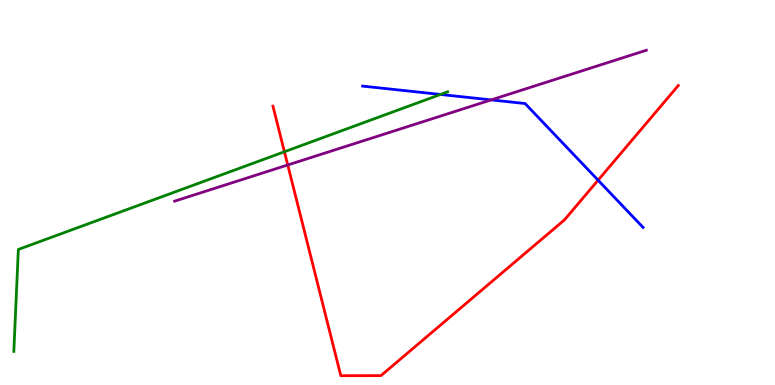[{'lines': ['blue', 'red'], 'intersections': [{'x': 7.72, 'y': 5.32}]}, {'lines': ['green', 'red'], 'intersections': [{'x': 3.67, 'y': 6.06}]}, {'lines': ['purple', 'red'], 'intersections': [{'x': 3.71, 'y': 5.72}]}, {'lines': ['blue', 'green'], 'intersections': [{'x': 5.68, 'y': 7.55}]}, {'lines': ['blue', 'purple'], 'intersections': [{'x': 6.34, 'y': 7.41}]}, {'lines': ['green', 'purple'], 'intersections': []}]